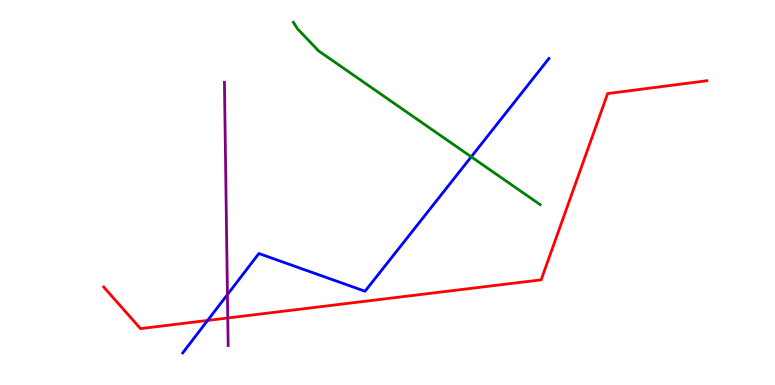[{'lines': ['blue', 'red'], 'intersections': [{'x': 2.68, 'y': 1.68}]}, {'lines': ['green', 'red'], 'intersections': []}, {'lines': ['purple', 'red'], 'intersections': [{'x': 2.94, 'y': 1.74}]}, {'lines': ['blue', 'green'], 'intersections': [{'x': 6.08, 'y': 5.93}]}, {'lines': ['blue', 'purple'], 'intersections': [{'x': 2.93, 'y': 2.35}]}, {'lines': ['green', 'purple'], 'intersections': []}]